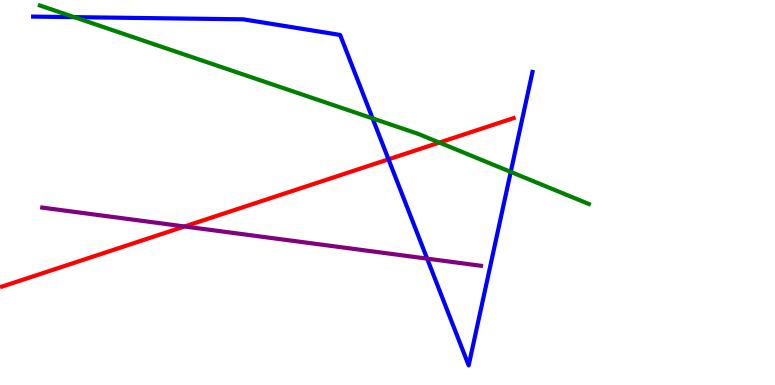[{'lines': ['blue', 'red'], 'intersections': [{'x': 5.01, 'y': 5.86}]}, {'lines': ['green', 'red'], 'intersections': [{'x': 5.67, 'y': 6.3}]}, {'lines': ['purple', 'red'], 'intersections': [{'x': 2.38, 'y': 4.12}]}, {'lines': ['blue', 'green'], 'intersections': [{'x': 0.958, 'y': 9.55}, {'x': 4.81, 'y': 6.92}, {'x': 6.59, 'y': 5.53}]}, {'lines': ['blue', 'purple'], 'intersections': [{'x': 5.51, 'y': 3.28}]}, {'lines': ['green', 'purple'], 'intersections': []}]